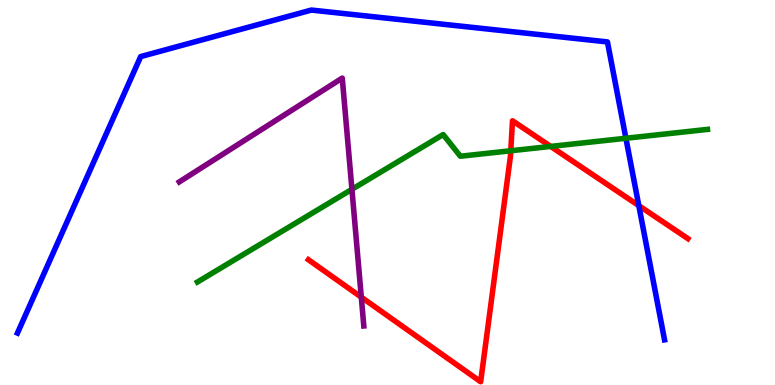[{'lines': ['blue', 'red'], 'intersections': [{'x': 8.24, 'y': 4.66}]}, {'lines': ['green', 'red'], 'intersections': [{'x': 6.59, 'y': 6.08}, {'x': 7.11, 'y': 6.2}]}, {'lines': ['purple', 'red'], 'intersections': [{'x': 4.66, 'y': 2.28}]}, {'lines': ['blue', 'green'], 'intersections': [{'x': 8.08, 'y': 6.41}]}, {'lines': ['blue', 'purple'], 'intersections': []}, {'lines': ['green', 'purple'], 'intersections': [{'x': 4.54, 'y': 5.08}]}]